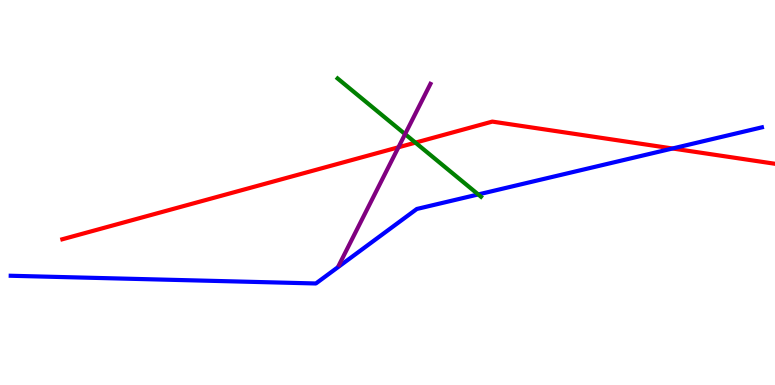[{'lines': ['blue', 'red'], 'intersections': [{'x': 8.68, 'y': 6.14}]}, {'lines': ['green', 'red'], 'intersections': [{'x': 5.36, 'y': 6.3}]}, {'lines': ['purple', 'red'], 'intersections': [{'x': 5.14, 'y': 6.17}]}, {'lines': ['blue', 'green'], 'intersections': [{'x': 6.17, 'y': 4.95}]}, {'lines': ['blue', 'purple'], 'intersections': []}, {'lines': ['green', 'purple'], 'intersections': [{'x': 5.23, 'y': 6.52}]}]